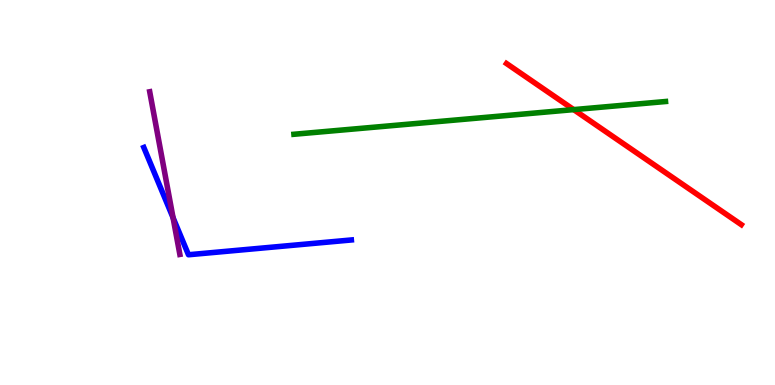[{'lines': ['blue', 'red'], 'intersections': []}, {'lines': ['green', 'red'], 'intersections': [{'x': 7.4, 'y': 7.15}]}, {'lines': ['purple', 'red'], 'intersections': []}, {'lines': ['blue', 'green'], 'intersections': []}, {'lines': ['blue', 'purple'], 'intersections': [{'x': 2.23, 'y': 4.34}]}, {'lines': ['green', 'purple'], 'intersections': []}]